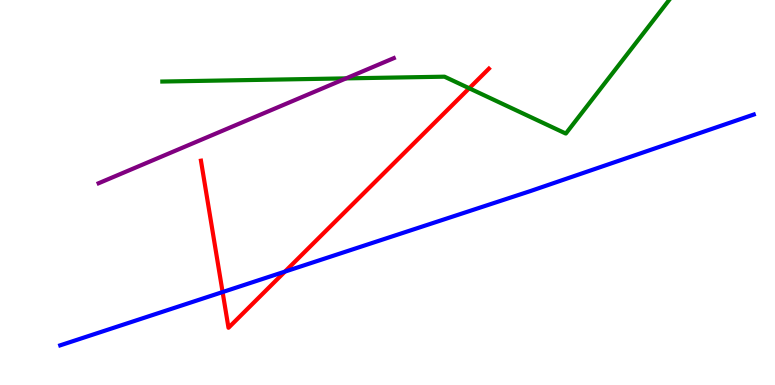[{'lines': ['blue', 'red'], 'intersections': [{'x': 2.87, 'y': 2.41}, {'x': 3.68, 'y': 2.95}]}, {'lines': ['green', 'red'], 'intersections': [{'x': 6.05, 'y': 7.71}]}, {'lines': ['purple', 'red'], 'intersections': []}, {'lines': ['blue', 'green'], 'intersections': []}, {'lines': ['blue', 'purple'], 'intersections': []}, {'lines': ['green', 'purple'], 'intersections': [{'x': 4.47, 'y': 7.96}]}]